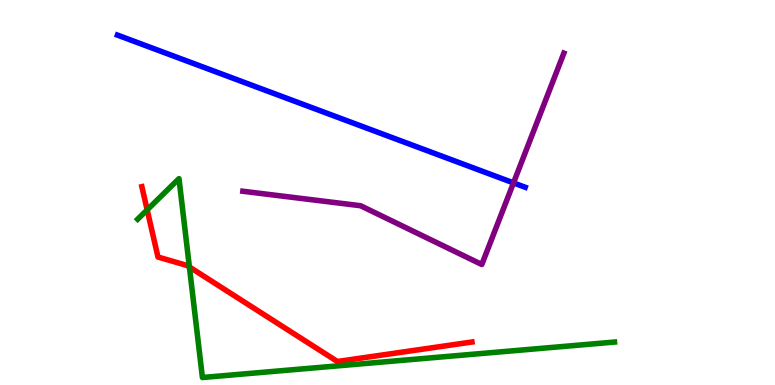[{'lines': ['blue', 'red'], 'intersections': []}, {'lines': ['green', 'red'], 'intersections': [{'x': 1.9, 'y': 4.55}, {'x': 2.44, 'y': 3.07}]}, {'lines': ['purple', 'red'], 'intersections': []}, {'lines': ['blue', 'green'], 'intersections': []}, {'lines': ['blue', 'purple'], 'intersections': [{'x': 6.63, 'y': 5.25}]}, {'lines': ['green', 'purple'], 'intersections': []}]